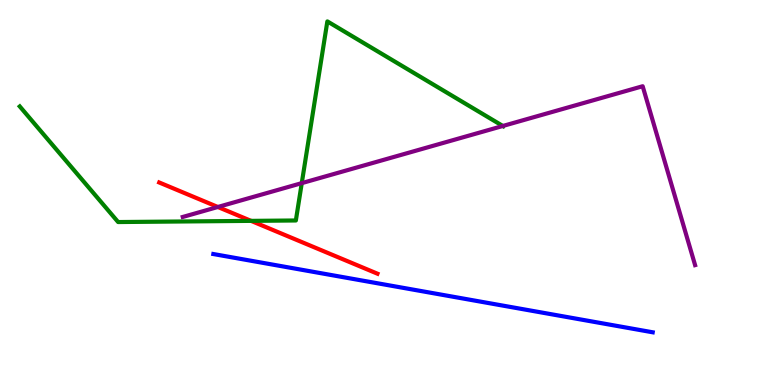[{'lines': ['blue', 'red'], 'intersections': []}, {'lines': ['green', 'red'], 'intersections': [{'x': 3.24, 'y': 4.26}]}, {'lines': ['purple', 'red'], 'intersections': [{'x': 2.81, 'y': 4.62}]}, {'lines': ['blue', 'green'], 'intersections': []}, {'lines': ['blue', 'purple'], 'intersections': []}, {'lines': ['green', 'purple'], 'intersections': [{'x': 3.89, 'y': 5.24}, {'x': 6.49, 'y': 6.73}]}]